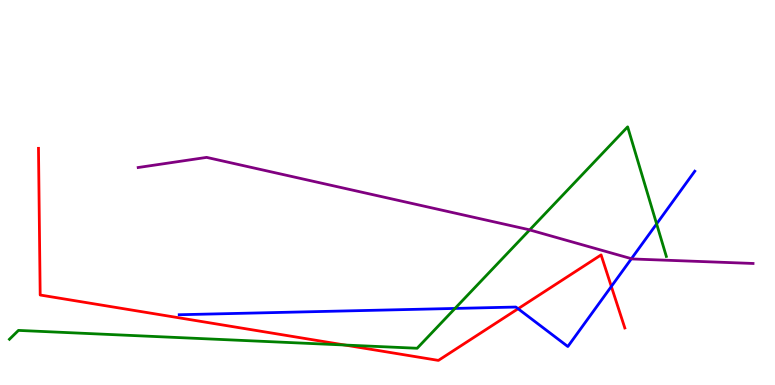[{'lines': ['blue', 'red'], 'intersections': [{'x': 6.68, 'y': 1.98}, {'x': 7.89, 'y': 2.56}]}, {'lines': ['green', 'red'], 'intersections': [{'x': 4.45, 'y': 1.04}]}, {'lines': ['purple', 'red'], 'intersections': []}, {'lines': ['blue', 'green'], 'intersections': [{'x': 5.87, 'y': 1.99}, {'x': 8.47, 'y': 4.18}]}, {'lines': ['blue', 'purple'], 'intersections': [{'x': 8.15, 'y': 3.28}]}, {'lines': ['green', 'purple'], 'intersections': [{'x': 6.83, 'y': 4.03}]}]